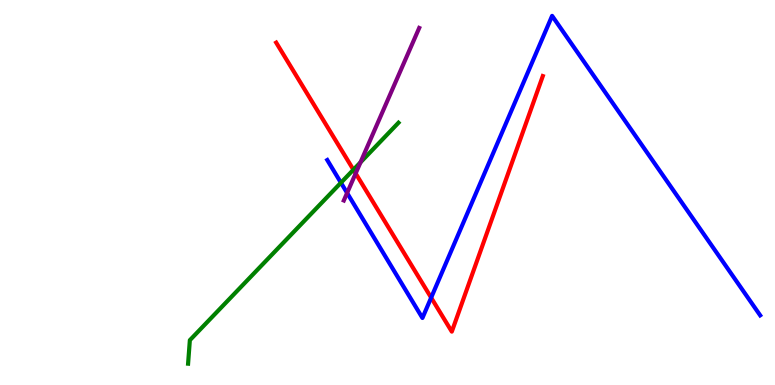[{'lines': ['blue', 'red'], 'intersections': [{'x': 5.56, 'y': 2.27}]}, {'lines': ['green', 'red'], 'intersections': [{'x': 4.56, 'y': 5.59}]}, {'lines': ['purple', 'red'], 'intersections': [{'x': 4.59, 'y': 5.5}]}, {'lines': ['blue', 'green'], 'intersections': [{'x': 4.4, 'y': 5.25}]}, {'lines': ['blue', 'purple'], 'intersections': [{'x': 4.48, 'y': 4.99}]}, {'lines': ['green', 'purple'], 'intersections': [{'x': 4.65, 'y': 5.78}]}]